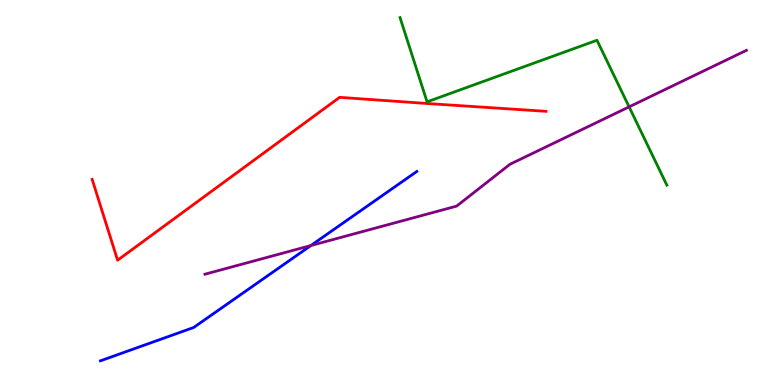[{'lines': ['blue', 'red'], 'intersections': []}, {'lines': ['green', 'red'], 'intersections': []}, {'lines': ['purple', 'red'], 'intersections': []}, {'lines': ['blue', 'green'], 'intersections': []}, {'lines': ['blue', 'purple'], 'intersections': [{'x': 4.01, 'y': 3.62}]}, {'lines': ['green', 'purple'], 'intersections': [{'x': 8.12, 'y': 7.22}]}]